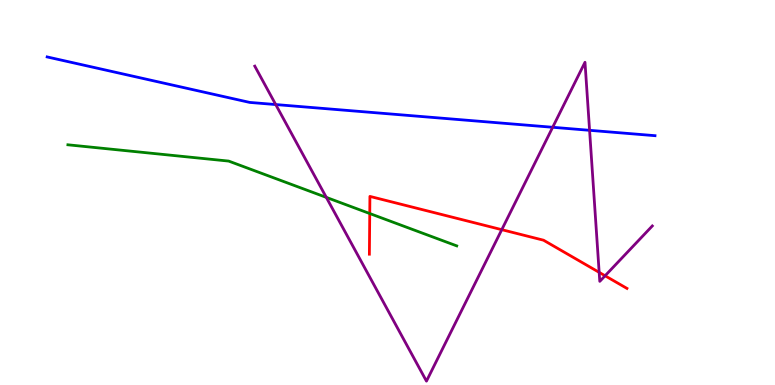[{'lines': ['blue', 'red'], 'intersections': []}, {'lines': ['green', 'red'], 'intersections': [{'x': 4.77, 'y': 4.45}]}, {'lines': ['purple', 'red'], 'intersections': [{'x': 6.47, 'y': 4.03}, {'x': 7.73, 'y': 2.93}, {'x': 7.81, 'y': 2.84}]}, {'lines': ['blue', 'green'], 'intersections': []}, {'lines': ['blue', 'purple'], 'intersections': [{'x': 3.56, 'y': 7.28}, {'x': 7.13, 'y': 6.69}, {'x': 7.61, 'y': 6.62}]}, {'lines': ['green', 'purple'], 'intersections': [{'x': 4.21, 'y': 4.87}]}]